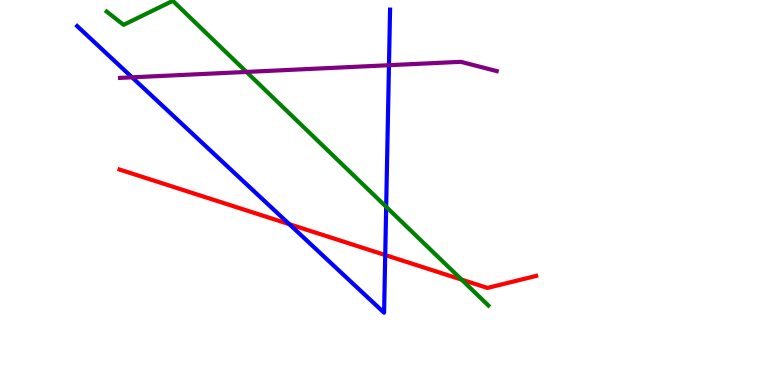[{'lines': ['blue', 'red'], 'intersections': [{'x': 3.73, 'y': 4.18}, {'x': 4.97, 'y': 3.38}]}, {'lines': ['green', 'red'], 'intersections': [{'x': 5.96, 'y': 2.74}]}, {'lines': ['purple', 'red'], 'intersections': []}, {'lines': ['blue', 'green'], 'intersections': [{'x': 4.98, 'y': 4.63}]}, {'lines': ['blue', 'purple'], 'intersections': [{'x': 1.7, 'y': 7.99}, {'x': 5.02, 'y': 8.31}]}, {'lines': ['green', 'purple'], 'intersections': [{'x': 3.18, 'y': 8.13}]}]